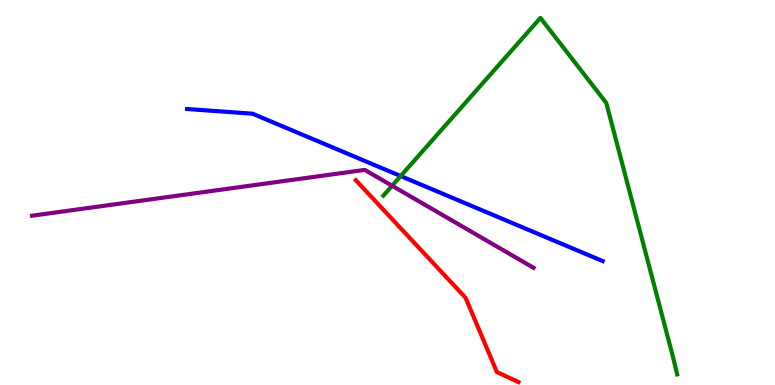[{'lines': ['blue', 'red'], 'intersections': []}, {'lines': ['green', 'red'], 'intersections': []}, {'lines': ['purple', 'red'], 'intersections': []}, {'lines': ['blue', 'green'], 'intersections': [{'x': 5.17, 'y': 5.43}]}, {'lines': ['blue', 'purple'], 'intersections': []}, {'lines': ['green', 'purple'], 'intersections': [{'x': 5.06, 'y': 5.18}]}]